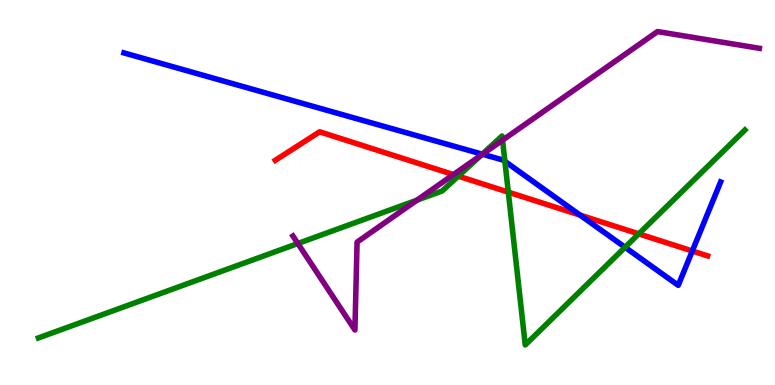[{'lines': ['blue', 'red'], 'intersections': [{'x': 7.48, 'y': 4.41}, {'x': 8.93, 'y': 3.48}]}, {'lines': ['green', 'red'], 'intersections': [{'x': 5.91, 'y': 5.42}, {'x': 6.56, 'y': 5.01}, {'x': 8.24, 'y': 3.93}]}, {'lines': ['purple', 'red'], 'intersections': [{'x': 5.85, 'y': 5.47}]}, {'lines': ['blue', 'green'], 'intersections': [{'x': 6.22, 'y': 6.0}, {'x': 6.51, 'y': 5.81}, {'x': 8.07, 'y': 3.58}]}, {'lines': ['blue', 'purple'], 'intersections': [{'x': 6.23, 'y': 5.99}]}, {'lines': ['green', 'purple'], 'intersections': [{'x': 3.84, 'y': 3.68}, {'x': 5.38, 'y': 4.8}, {'x': 6.21, 'y': 5.97}, {'x': 6.48, 'y': 6.36}]}]